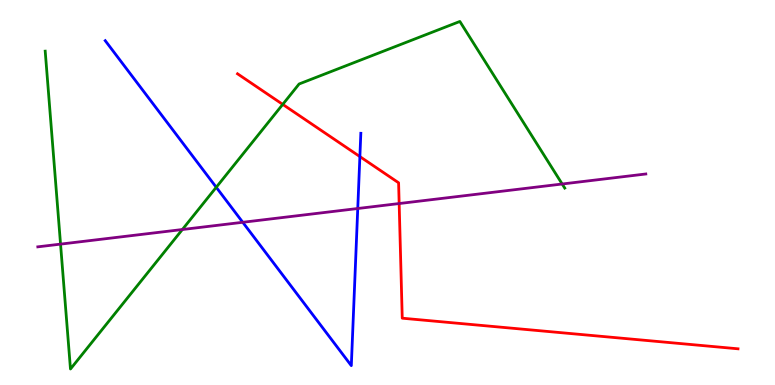[{'lines': ['blue', 'red'], 'intersections': [{'x': 4.64, 'y': 5.93}]}, {'lines': ['green', 'red'], 'intersections': [{'x': 3.65, 'y': 7.29}]}, {'lines': ['purple', 'red'], 'intersections': [{'x': 5.15, 'y': 4.71}]}, {'lines': ['blue', 'green'], 'intersections': [{'x': 2.79, 'y': 5.14}]}, {'lines': ['blue', 'purple'], 'intersections': [{'x': 3.13, 'y': 4.23}, {'x': 4.62, 'y': 4.58}]}, {'lines': ['green', 'purple'], 'intersections': [{'x': 0.781, 'y': 3.66}, {'x': 2.35, 'y': 4.04}, {'x': 7.25, 'y': 5.22}]}]